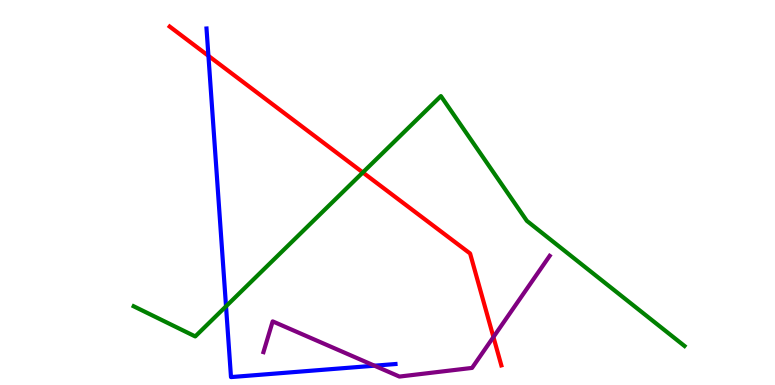[{'lines': ['blue', 'red'], 'intersections': [{'x': 2.69, 'y': 8.55}]}, {'lines': ['green', 'red'], 'intersections': [{'x': 4.68, 'y': 5.52}]}, {'lines': ['purple', 'red'], 'intersections': [{'x': 6.37, 'y': 1.25}]}, {'lines': ['blue', 'green'], 'intersections': [{'x': 2.92, 'y': 2.04}]}, {'lines': ['blue', 'purple'], 'intersections': [{'x': 4.83, 'y': 0.501}]}, {'lines': ['green', 'purple'], 'intersections': []}]